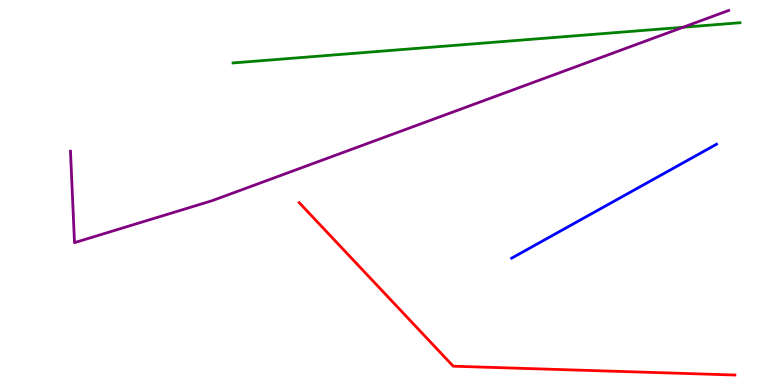[{'lines': ['blue', 'red'], 'intersections': []}, {'lines': ['green', 'red'], 'intersections': []}, {'lines': ['purple', 'red'], 'intersections': []}, {'lines': ['blue', 'green'], 'intersections': []}, {'lines': ['blue', 'purple'], 'intersections': []}, {'lines': ['green', 'purple'], 'intersections': [{'x': 8.81, 'y': 9.29}]}]